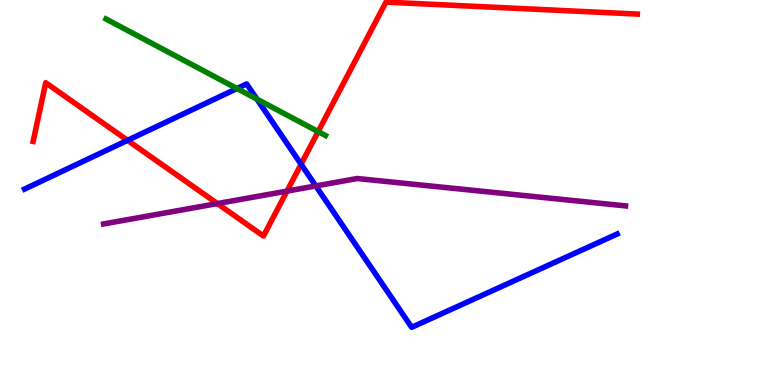[{'lines': ['blue', 'red'], 'intersections': [{'x': 1.65, 'y': 6.35}, {'x': 3.88, 'y': 5.73}]}, {'lines': ['green', 'red'], 'intersections': [{'x': 4.11, 'y': 6.58}]}, {'lines': ['purple', 'red'], 'intersections': [{'x': 2.8, 'y': 4.71}, {'x': 3.7, 'y': 5.04}]}, {'lines': ['blue', 'green'], 'intersections': [{'x': 3.06, 'y': 7.7}, {'x': 3.32, 'y': 7.43}]}, {'lines': ['blue', 'purple'], 'intersections': [{'x': 4.07, 'y': 5.17}]}, {'lines': ['green', 'purple'], 'intersections': []}]